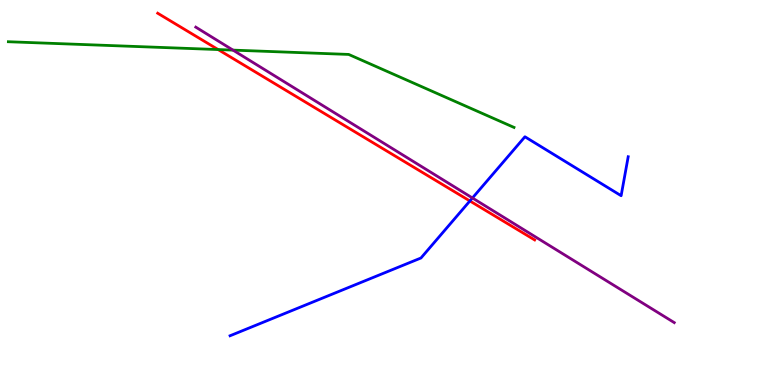[{'lines': ['blue', 'red'], 'intersections': [{'x': 6.06, 'y': 4.78}]}, {'lines': ['green', 'red'], 'intersections': [{'x': 2.81, 'y': 8.71}]}, {'lines': ['purple', 'red'], 'intersections': []}, {'lines': ['blue', 'green'], 'intersections': []}, {'lines': ['blue', 'purple'], 'intersections': [{'x': 6.1, 'y': 4.86}]}, {'lines': ['green', 'purple'], 'intersections': [{'x': 3.01, 'y': 8.7}]}]